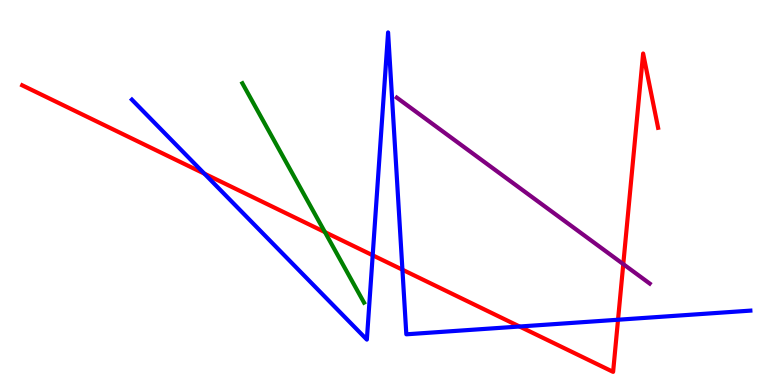[{'lines': ['blue', 'red'], 'intersections': [{'x': 2.64, 'y': 5.49}, {'x': 4.81, 'y': 3.37}, {'x': 5.19, 'y': 2.99}, {'x': 6.7, 'y': 1.52}, {'x': 7.97, 'y': 1.7}]}, {'lines': ['green', 'red'], 'intersections': [{'x': 4.19, 'y': 3.97}]}, {'lines': ['purple', 'red'], 'intersections': [{'x': 8.04, 'y': 3.14}]}, {'lines': ['blue', 'green'], 'intersections': []}, {'lines': ['blue', 'purple'], 'intersections': []}, {'lines': ['green', 'purple'], 'intersections': []}]